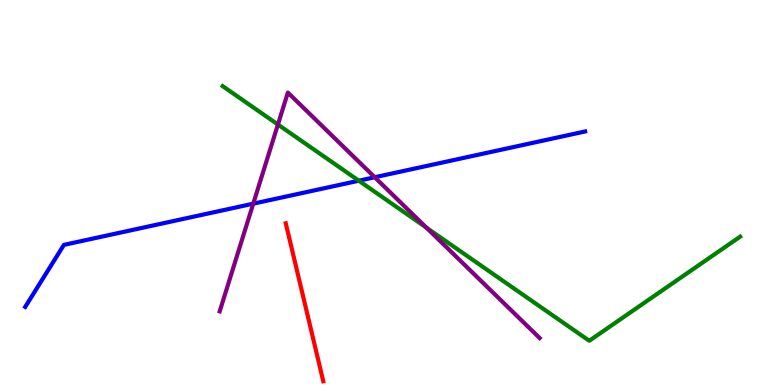[{'lines': ['blue', 'red'], 'intersections': []}, {'lines': ['green', 'red'], 'intersections': []}, {'lines': ['purple', 'red'], 'intersections': []}, {'lines': ['blue', 'green'], 'intersections': [{'x': 4.63, 'y': 5.31}]}, {'lines': ['blue', 'purple'], 'intersections': [{'x': 3.27, 'y': 4.71}, {'x': 4.84, 'y': 5.4}]}, {'lines': ['green', 'purple'], 'intersections': [{'x': 3.59, 'y': 6.77}, {'x': 5.5, 'y': 4.09}]}]